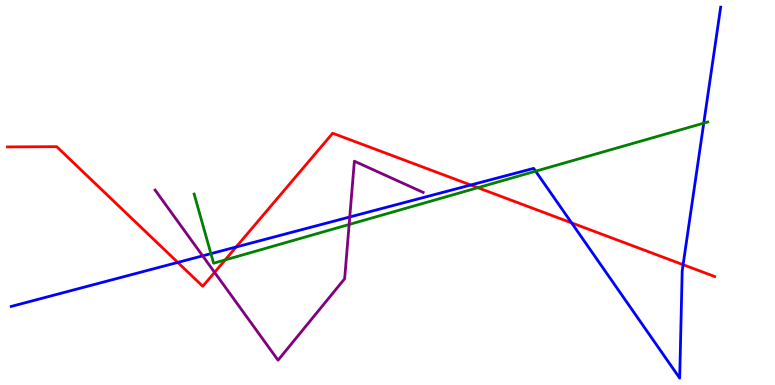[{'lines': ['blue', 'red'], 'intersections': [{'x': 2.29, 'y': 3.18}, {'x': 3.05, 'y': 3.58}, {'x': 6.07, 'y': 5.19}, {'x': 7.38, 'y': 4.21}, {'x': 8.81, 'y': 3.12}]}, {'lines': ['green', 'red'], 'intersections': [{'x': 2.91, 'y': 3.25}, {'x': 6.17, 'y': 5.12}]}, {'lines': ['purple', 'red'], 'intersections': [{'x': 2.77, 'y': 2.93}]}, {'lines': ['blue', 'green'], 'intersections': [{'x': 2.72, 'y': 3.41}, {'x': 6.91, 'y': 5.55}, {'x': 9.08, 'y': 6.8}]}, {'lines': ['blue', 'purple'], 'intersections': [{'x': 2.61, 'y': 3.35}, {'x': 4.51, 'y': 4.36}]}, {'lines': ['green', 'purple'], 'intersections': [{'x': 4.5, 'y': 4.17}]}]